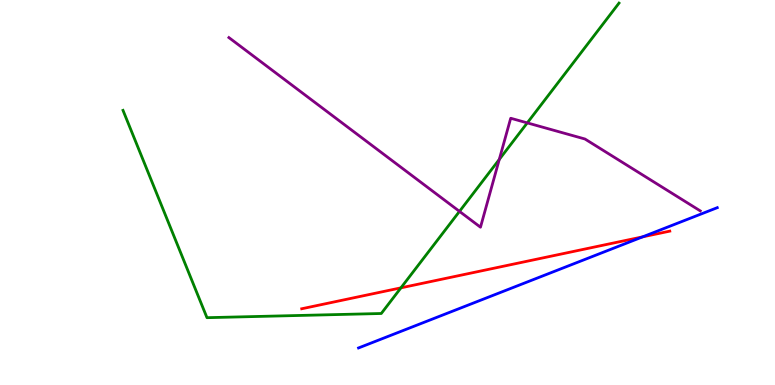[{'lines': ['blue', 'red'], 'intersections': [{'x': 8.29, 'y': 3.85}]}, {'lines': ['green', 'red'], 'intersections': [{'x': 5.17, 'y': 2.52}]}, {'lines': ['purple', 'red'], 'intersections': []}, {'lines': ['blue', 'green'], 'intersections': []}, {'lines': ['blue', 'purple'], 'intersections': []}, {'lines': ['green', 'purple'], 'intersections': [{'x': 5.93, 'y': 4.51}, {'x': 6.44, 'y': 5.86}, {'x': 6.8, 'y': 6.81}]}]